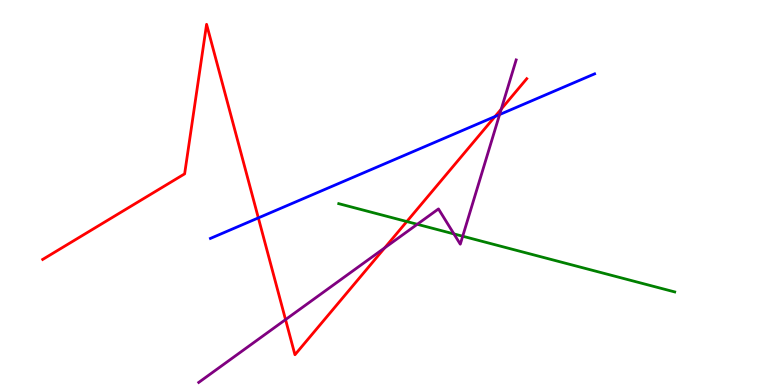[{'lines': ['blue', 'red'], 'intersections': [{'x': 3.33, 'y': 4.34}, {'x': 6.39, 'y': 6.97}]}, {'lines': ['green', 'red'], 'intersections': [{'x': 5.25, 'y': 4.25}]}, {'lines': ['purple', 'red'], 'intersections': [{'x': 3.68, 'y': 1.7}, {'x': 4.96, 'y': 3.56}, {'x': 6.47, 'y': 7.17}]}, {'lines': ['blue', 'green'], 'intersections': []}, {'lines': ['blue', 'purple'], 'intersections': [{'x': 6.45, 'y': 7.02}]}, {'lines': ['green', 'purple'], 'intersections': [{'x': 5.38, 'y': 4.17}, {'x': 5.86, 'y': 3.92}, {'x': 5.97, 'y': 3.86}]}]